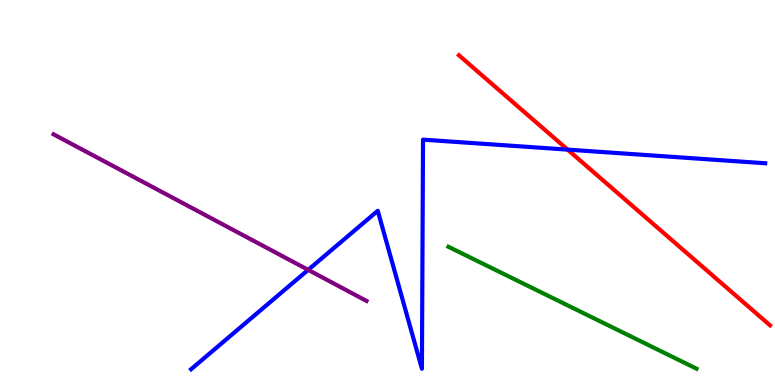[{'lines': ['blue', 'red'], 'intersections': [{'x': 7.32, 'y': 6.11}]}, {'lines': ['green', 'red'], 'intersections': []}, {'lines': ['purple', 'red'], 'intersections': []}, {'lines': ['blue', 'green'], 'intersections': []}, {'lines': ['blue', 'purple'], 'intersections': [{'x': 3.98, 'y': 2.99}]}, {'lines': ['green', 'purple'], 'intersections': []}]